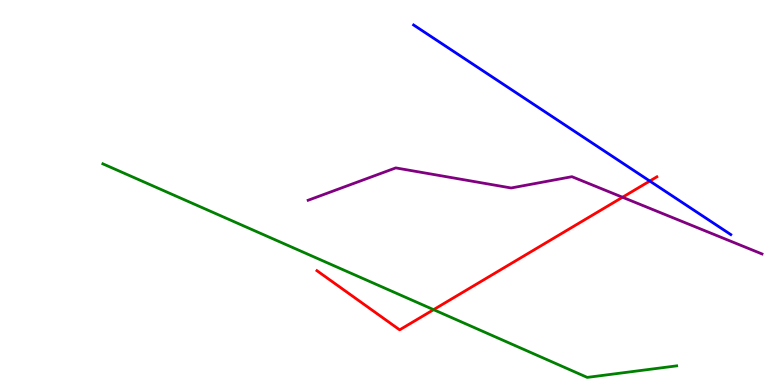[{'lines': ['blue', 'red'], 'intersections': [{'x': 8.38, 'y': 5.3}]}, {'lines': ['green', 'red'], 'intersections': [{'x': 5.59, 'y': 1.96}]}, {'lines': ['purple', 'red'], 'intersections': [{'x': 8.03, 'y': 4.88}]}, {'lines': ['blue', 'green'], 'intersections': []}, {'lines': ['blue', 'purple'], 'intersections': []}, {'lines': ['green', 'purple'], 'intersections': []}]